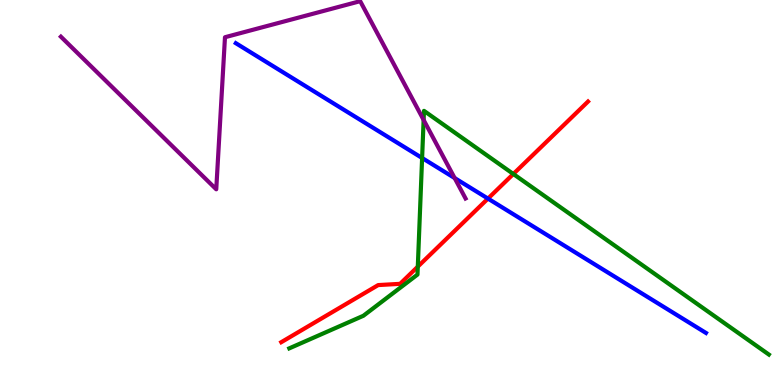[{'lines': ['blue', 'red'], 'intersections': [{'x': 6.3, 'y': 4.84}]}, {'lines': ['green', 'red'], 'intersections': [{'x': 5.39, 'y': 3.07}, {'x': 6.62, 'y': 5.48}]}, {'lines': ['purple', 'red'], 'intersections': []}, {'lines': ['blue', 'green'], 'intersections': [{'x': 5.45, 'y': 5.9}]}, {'lines': ['blue', 'purple'], 'intersections': [{'x': 5.87, 'y': 5.38}]}, {'lines': ['green', 'purple'], 'intersections': [{'x': 5.47, 'y': 6.88}]}]